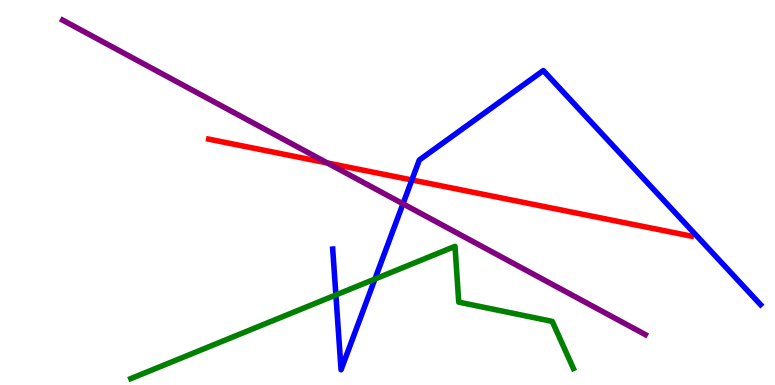[{'lines': ['blue', 'red'], 'intersections': [{'x': 5.31, 'y': 5.33}]}, {'lines': ['green', 'red'], 'intersections': []}, {'lines': ['purple', 'red'], 'intersections': [{'x': 4.22, 'y': 5.77}]}, {'lines': ['blue', 'green'], 'intersections': [{'x': 4.33, 'y': 2.34}, {'x': 4.84, 'y': 2.75}]}, {'lines': ['blue', 'purple'], 'intersections': [{'x': 5.2, 'y': 4.71}]}, {'lines': ['green', 'purple'], 'intersections': []}]